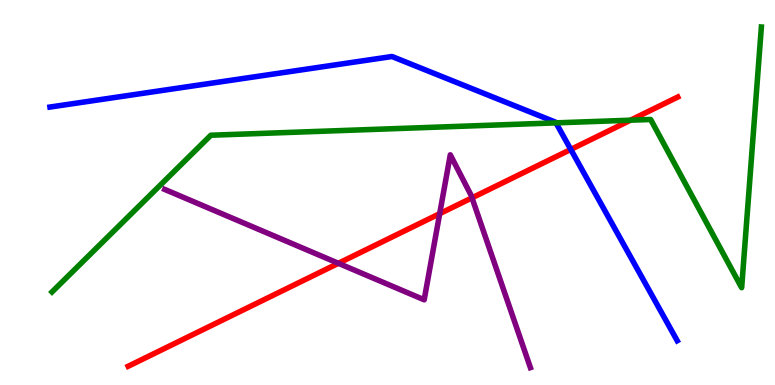[{'lines': ['blue', 'red'], 'intersections': [{'x': 7.36, 'y': 6.12}]}, {'lines': ['green', 'red'], 'intersections': [{'x': 8.14, 'y': 6.88}]}, {'lines': ['purple', 'red'], 'intersections': [{'x': 4.37, 'y': 3.16}, {'x': 5.67, 'y': 4.45}, {'x': 6.09, 'y': 4.86}]}, {'lines': ['blue', 'green'], 'intersections': [{'x': 7.17, 'y': 6.81}]}, {'lines': ['blue', 'purple'], 'intersections': []}, {'lines': ['green', 'purple'], 'intersections': []}]